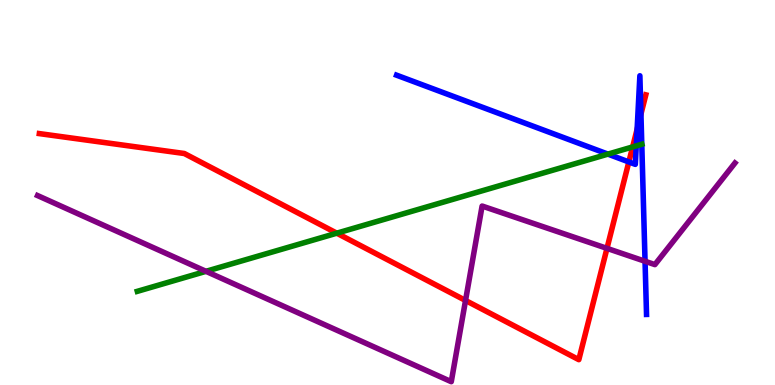[{'lines': ['blue', 'red'], 'intersections': [{'x': 8.11, 'y': 5.79}, {'x': 8.22, 'y': 6.64}, {'x': 8.27, 'y': 7.04}]}, {'lines': ['green', 'red'], 'intersections': [{'x': 4.35, 'y': 3.94}, {'x': 8.16, 'y': 6.18}]}, {'lines': ['purple', 'red'], 'intersections': [{'x': 6.01, 'y': 2.2}, {'x': 7.83, 'y': 3.55}]}, {'lines': ['blue', 'green'], 'intersections': [{'x': 7.84, 'y': 6.0}, {'x': 8.21, 'y': 6.21}, {'x': 8.28, 'y': 6.25}]}, {'lines': ['blue', 'purple'], 'intersections': [{'x': 8.32, 'y': 3.21}]}, {'lines': ['green', 'purple'], 'intersections': [{'x': 2.66, 'y': 2.95}]}]